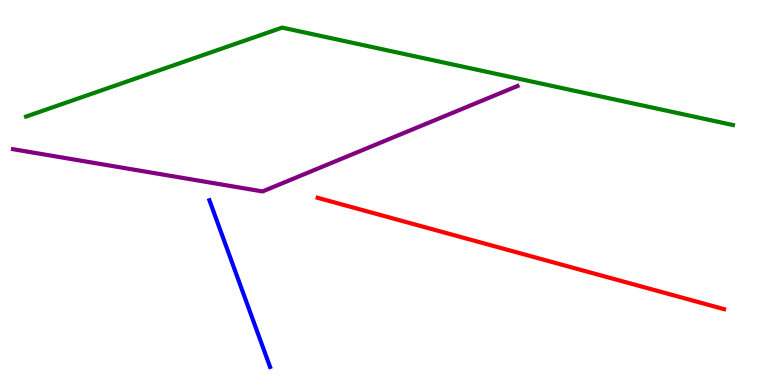[{'lines': ['blue', 'red'], 'intersections': []}, {'lines': ['green', 'red'], 'intersections': []}, {'lines': ['purple', 'red'], 'intersections': []}, {'lines': ['blue', 'green'], 'intersections': []}, {'lines': ['blue', 'purple'], 'intersections': []}, {'lines': ['green', 'purple'], 'intersections': []}]